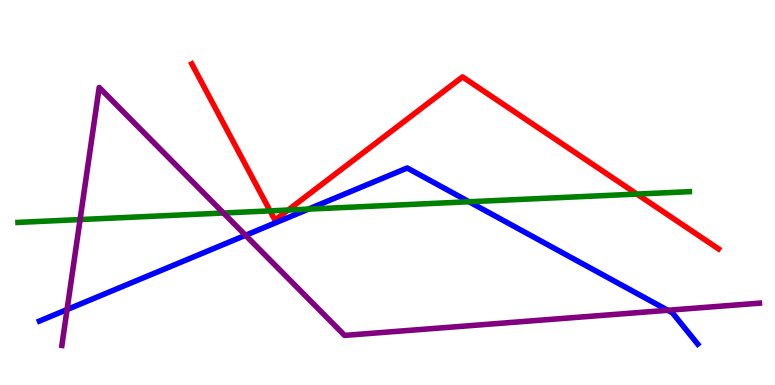[{'lines': ['blue', 'red'], 'intersections': []}, {'lines': ['green', 'red'], 'intersections': [{'x': 3.48, 'y': 4.52}, {'x': 3.72, 'y': 4.54}, {'x': 8.22, 'y': 4.96}]}, {'lines': ['purple', 'red'], 'intersections': []}, {'lines': ['blue', 'green'], 'intersections': [{'x': 3.98, 'y': 4.57}, {'x': 6.05, 'y': 4.76}]}, {'lines': ['blue', 'purple'], 'intersections': [{'x': 0.865, 'y': 1.96}, {'x': 3.17, 'y': 3.89}, {'x': 8.62, 'y': 1.94}]}, {'lines': ['green', 'purple'], 'intersections': [{'x': 1.03, 'y': 4.3}, {'x': 2.88, 'y': 4.47}]}]